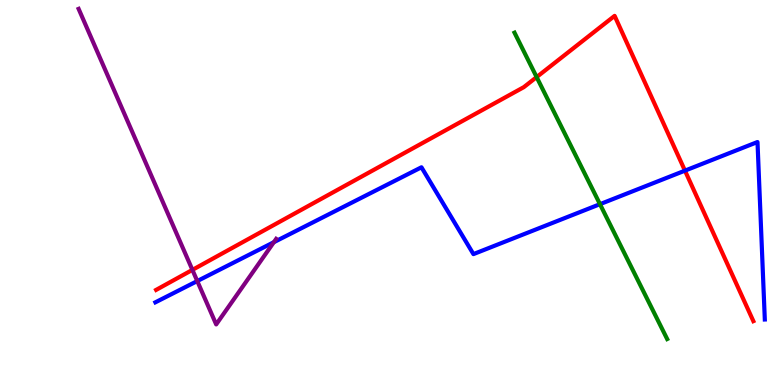[{'lines': ['blue', 'red'], 'intersections': [{'x': 8.84, 'y': 5.57}]}, {'lines': ['green', 'red'], 'intersections': [{'x': 6.92, 'y': 8.0}]}, {'lines': ['purple', 'red'], 'intersections': [{'x': 2.48, 'y': 2.99}]}, {'lines': ['blue', 'green'], 'intersections': [{'x': 7.74, 'y': 4.7}]}, {'lines': ['blue', 'purple'], 'intersections': [{'x': 2.55, 'y': 2.7}, {'x': 3.53, 'y': 3.71}]}, {'lines': ['green', 'purple'], 'intersections': []}]